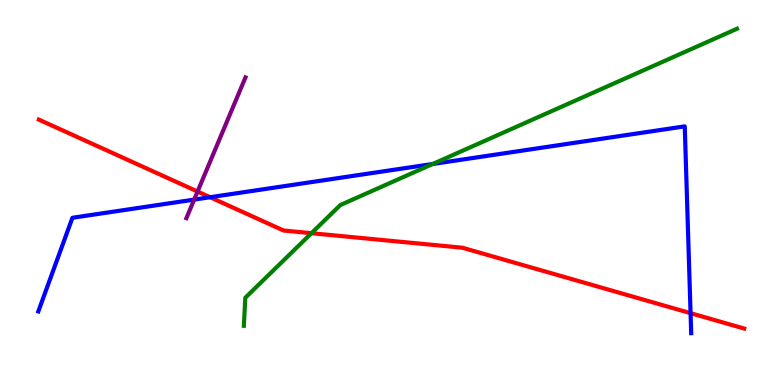[{'lines': ['blue', 'red'], 'intersections': [{'x': 2.71, 'y': 4.88}, {'x': 8.91, 'y': 1.87}]}, {'lines': ['green', 'red'], 'intersections': [{'x': 4.02, 'y': 3.94}]}, {'lines': ['purple', 'red'], 'intersections': [{'x': 2.55, 'y': 5.02}]}, {'lines': ['blue', 'green'], 'intersections': [{'x': 5.58, 'y': 5.74}]}, {'lines': ['blue', 'purple'], 'intersections': [{'x': 2.51, 'y': 4.82}]}, {'lines': ['green', 'purple'], 'intersections': []}]